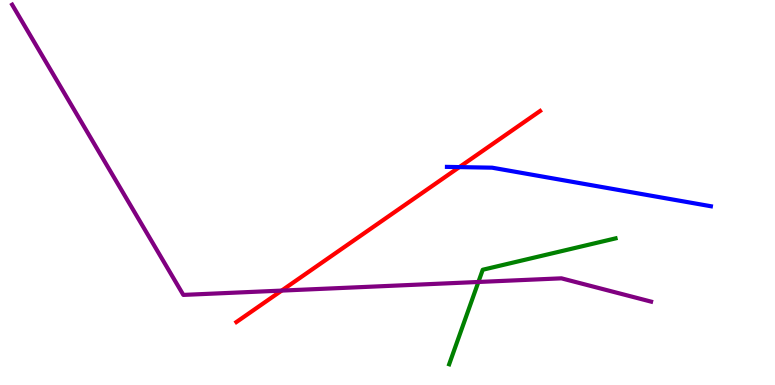[{'lines': ['blue', 'red'], 'intersections': [{'x': 5.93, 'y': 5.66}]}, {'lines': ['green', 'red'], 'intersections': []}, {'lines': ['purple', 'red'], 'intersections': [{'x': 3.63, 'y': 2.45}]}, {'lines': ['blue', 'green'], 'intersections': []}, {'lines': ['blue', 'purple'], 'intersections': []}, {'lines': ['green', 'purple'], 'intersections': [{'x': 6.17, 'y': 2.68}]}]